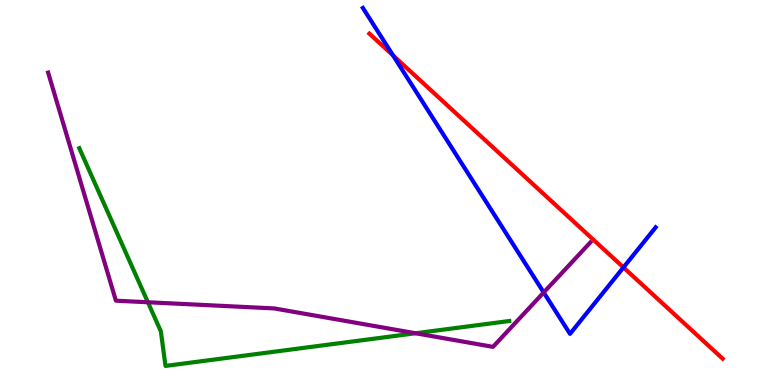[{'lines': ['blue', 'red'], 'intersections': [{'x': 5.07, 'y': 8.56}, {'x': 8.04, 'y': 3.05}]}, {'lines': ['green', 'red'], 'intersections': []}, {'lines': ['purple', 'red'], 'intersections': []}, {'lines': ['blue', 'green'], 'intersections': []}, {'lines': ['blue', 'purple'], 'intersections': [{'x': 7.02, 'y': 2.4}]}, {'lines': ['green', 'purple'], 'intersections': [{'x': 1.91, 'y': 2.15}, {'x': 5.36, 'y': 1.34}]}]